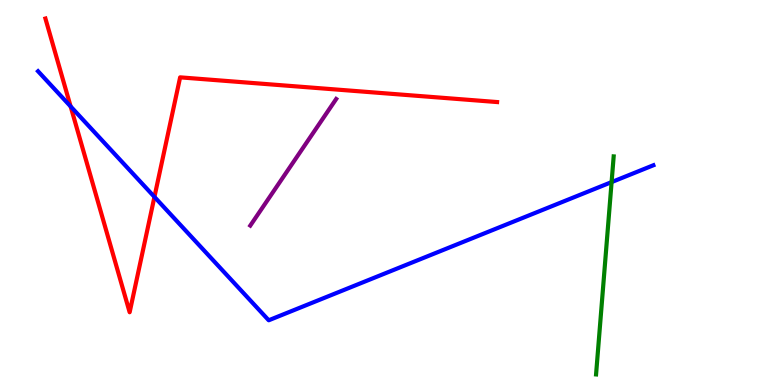[{'lines': ['blue', 'red'], 'intersections': [{'x': 0.911, 'y': 7.24}, {'x': 1.99, 'y': 4.89}]}, {'lines': ['green', 'red'], 'intersections': []}, {'lines': ['purple', 'red'], 'intersections': []}, {'lines': ['blue', 'green'], 'intersections': [{'x': 7.89, 'y': 5.27}]}, {'lines': ['blue', 'purple'], 'intersections': []}, {'lines': ['green', 'purple'], 'intersections': []}]